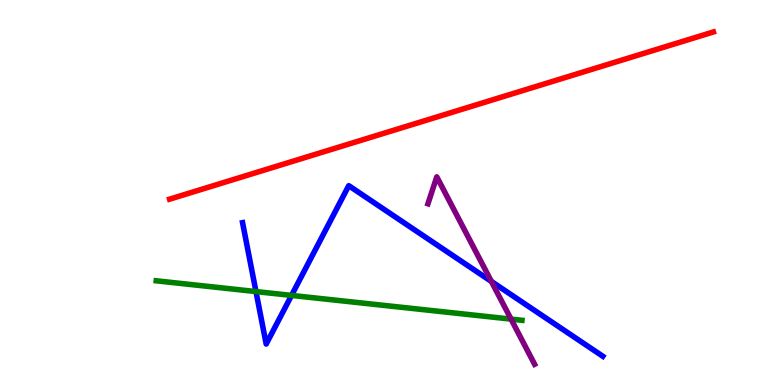[{'lines': ['blue', 'red'], 'intersections': []}, {'lines': ['green', 'red'], 'intersections': []}, {'lines': ['purple', 'red'], 'intersections': []}, {'lines': ['blue', 'green'], 'intersections': [{'x': 3.3, 'y': 2.43}, {'x': 3.76, 'y': 2.33}]}, {'lines': ['blue', 'purple'], 'intersections': [{'x': 6.34, 'y': 2.69}]}, {'lines': ['green', 'purple'], 'intersections': [{'x': 6.59, 'y': 1.71}]}]